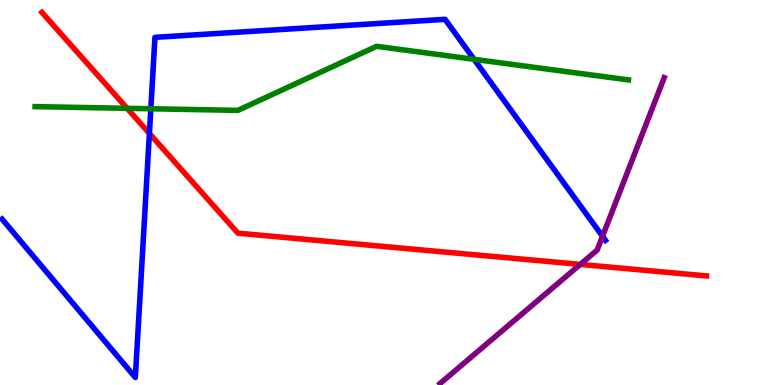[{'lines': ['blue', 'red'], 'intersections': [{'x': 1.93, 'y': 6.53}]}, {'lines': ['green', 'red'], 'intersections': [{'x': 1.64, 'y': 7.19}]}, {'lines': ['purple', 'red'], 'intersections': [{'x': 7.49, 'y': 3.13}]}, {'lines': ['blue', 'green'], 'intersections': [{'x': 1.95, 'y': 7.18}, {'x': 6.12, 'y': 8.46}]}, {'lines': ['blue', 'purple'], 'intersections': [{'x': 7.77, 'y': 3.86}]}, {'lines': ['green', 'purple'], 'intersections': []}]